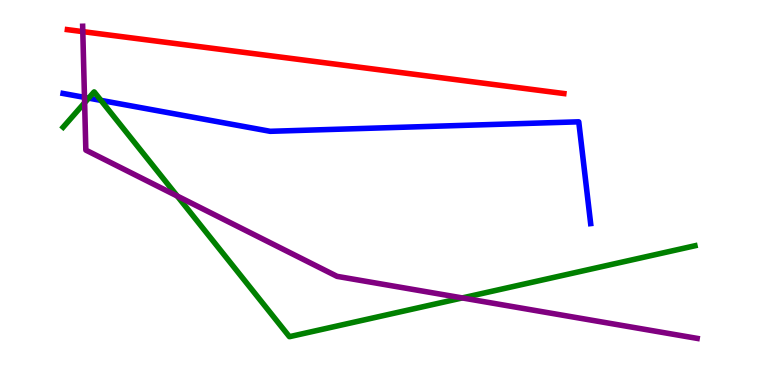[{'lines': ['blue', 'red'], 'intersections': []}, {'lines': ['green', 'red'], 'intersections': []}, {'lines': ['purple', 'red'], 'intersections': [{'x': 1.07, 'y': 9.18}]}, {'lines': ['blue', 'green'], 'intersections': [{'x': 1.14, 'y': 7.45}, {'x': 1.3, 'y': 7.39}]}, {'lines': ['blue', 'purple'], 'intersections': [{'x': 1.09, 'y': 7.47}]}, {'lines': ['green', 'purple'], 'intersections': [{'x': 1.09, 'y': 7.33}, {'x': 2.29, 'y': 4.91}, {'x': 5.96, 'y': 2.26}]}]